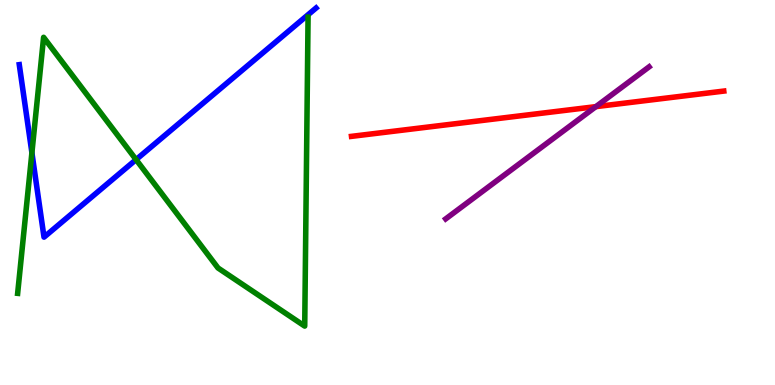[{'lines': ['blue', 'red'], 'intersections': []}, {'lines': ['green', 'red'], 'intersections': []}, {'lines': ['purple', 'red'], 'intersections': [{'x': 7.69, 'y': 7.23}]}, {'lines': ['blue', 'green'], 'intersections': [{'x': 0.412, 'y': 6.03}, {'x': 1.76, 'y': 5.85}]}, {'lines': ['blue', 'purple'], 'intersections': []}, {'lines': ['green', 'purple'], 'intersections': []}]